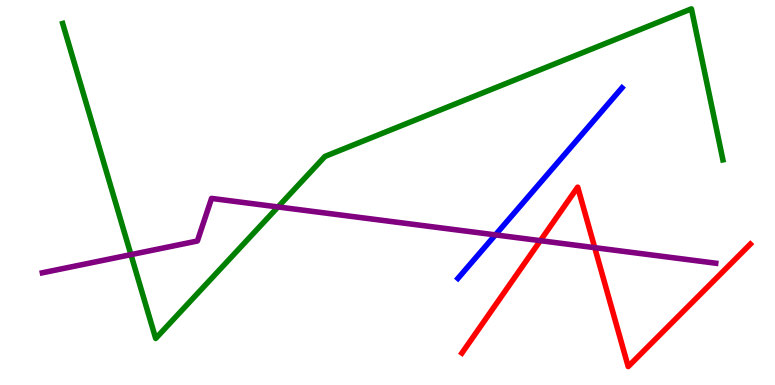[{'lines': ['blue', 'red'], 'intersections': []}, {'lines': ['green', 'red'], 'intersections': []}, {'lines': ['purple', 'red'], 'intersections': [{'x': 6.97, 'y': 3.75}, {'x': 7.67, 'y': 3.57}]}, {'lines': ['blue', 'green'], 'intersections': []}, {'lines': ['blue', 'purple'], 'intersections': [{'x': 6.39, 'y': 3.9}]}, {'lines': ['green', 'purple'], 'intersections': [{'x': 1.69, 'y': 3.39}, {'x': 3.59, 'y': 4.62}]}]